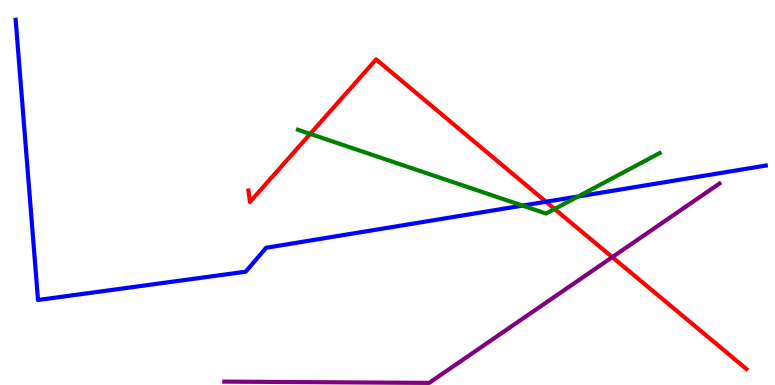[{'lines': ['blue', 'red'], 'intersections': [{'x': 7.04, 'y': 4.76}]}, {'lines': ['green', 'red'], 'intersections': [{'x': 4.0, 'y': 6.52}, {'x': 7.16, 'y': 4.57}]}, {'lines': ['purple', 'red'], 'intersections': [{'x': 7.9, 'y': 3.32}]}, {'lines': ['blue', 'green'], 'intersections': [{'x': 6.74, 'y': 4.66}, {'x': 7.46, 'y': 4.9}]}, {'lines': ['blue', 'purple'], 'intersections': []}, {'lines': ['green', 'purple'], 'intersections': []}]